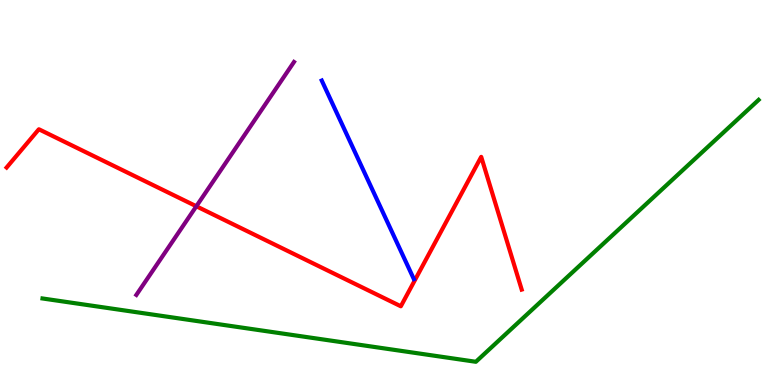[{'lines': ['blue', 'red'], 'intersections': []}, {'lines': ['green', 'red'], 'intersections': []}, {'lines': ['purple', 'red'], 'intersections': [{'x': 2.53, 'y': 4.64}]}, {'lines': ['blue', 'green'], 'intersections': []}, {'lines': ['blue', 'purple'], 'intersections': []}, {'lines': ['green', 'purple'], 'intersections': []}]